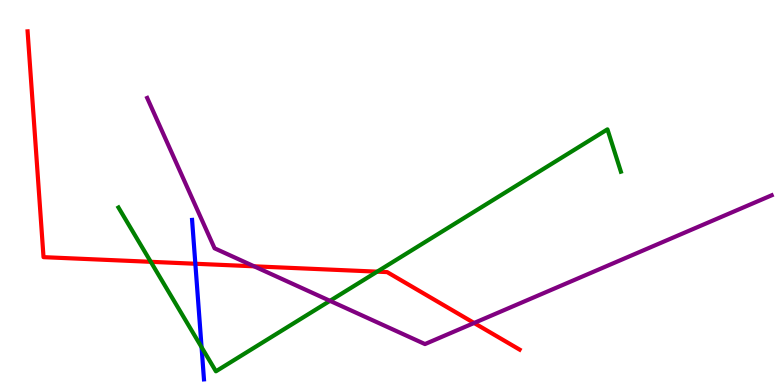[{'lines': ['blue', 'red'], 'intersections': [{'x': 2.52, 'y': 3.15}]}, {'lines': ['green', 'red'], 'intersections': [{'x': 1.95, 'y': 3.2}, {'x': 4.87, 'y': 2.94}]}, {'lines': ['purple', 'red'], 'intersections': [{'x': 3.28, 'y': 3.08}, {'x': 6.12, 'y': 1.61}]}, {'lines': ['blue', 'green'], 'intersections': [{'x': 2.6, 'y': 0.982}]}, {'lines': ['blue', 'purple'], 'intersections': []}, {'lines': ['green', 'purple'], 'intersections': [{'x': 4.26, 'y': 2.19}]}]